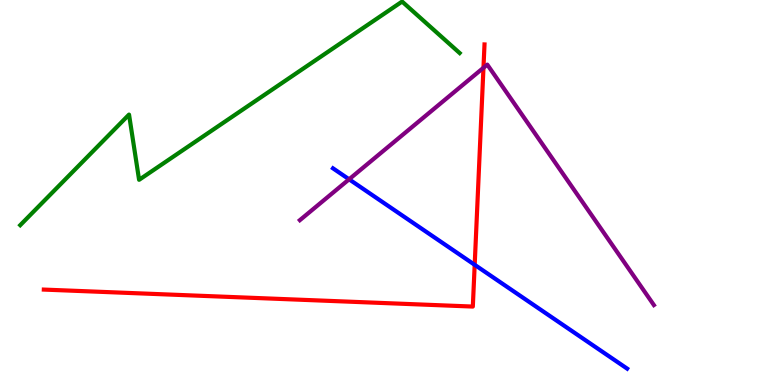[{'lines': ['blue', 'red'], 'intersections': [{'x': 6.12, 'y': 3.12}]}, {'lines': ['green', 'red'], 'intersections': []}, {'lines': ['purple', 'red'], 'intersections': [{'x': 6.24, 'y': 8.24}]}, {'lines': ['blue', 'green'], 'intersections': []}, {'lines': ['blue', 'purple'], 'intersections': [{'x': 4.5, 'y': 5.34}]}, {'lines': ['green', 'purple'], 'intersections': []}]